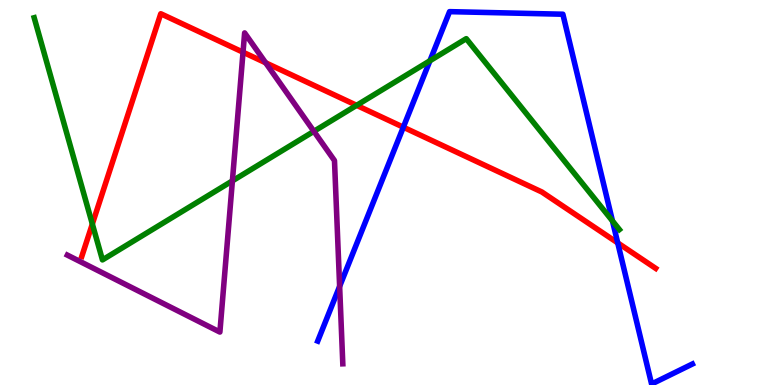[{'lines': ['blue', 'red'], 'intersections': [{'x': 5.2, 'y': 6.7}, {'x': 7.97, 'y': 3.69}]}, {'lines': ['green', 'red'], 'intersections': [{'x': 1.19, 'y': 4.18}, {'x': 4.6, 'y': 7.26}]}, {'lines': ['purple', 'red'], 'intersections': [{'x': 3.14, 'y': 8.64}, {'x': 3.43, 'y': 8.37}]}, {'lines': ['blue', 'green'], 'intersections': [{'x': 5.55, 'y': 8.42}, {'x': 7.9, 'y': 4.26}]}, {'lines': ['blue', 'purple'], 'intersections': [{'x': 4.38, 'y': 2.56}]}, {'lines': ['green', 'purple'], 'intersections': [{'x': 3.0, 'y': 5.3}, {'x': 4.05, 'y': 6.59}]}]